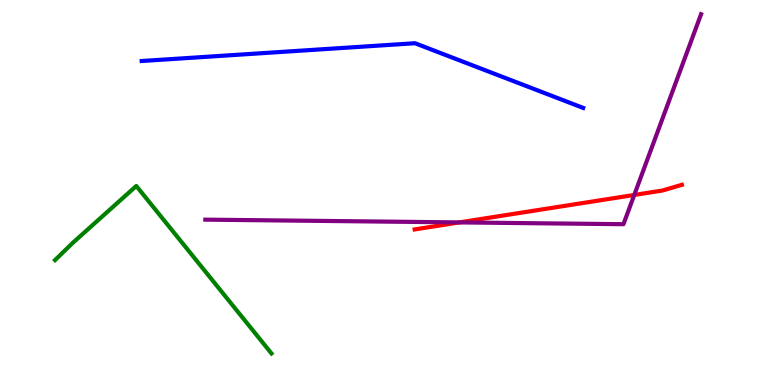[{'lines': ['blue', 'red'], 'intersections': []}, {'lines': ['green', 'red'], 'intersections': []}, {'lines': ['purple', 'red'], 'intersections': [{'x': 5.93, 'y': 4.22}, {'x': 8.18, 'y': 4.94}]}, {'lines': ['blue', 'green'], 'intersections': []}, {'lines': ['blue', 'purple'], 'intersections': []}, {'lines': ['green', 'purple'], 'intersections': []}]